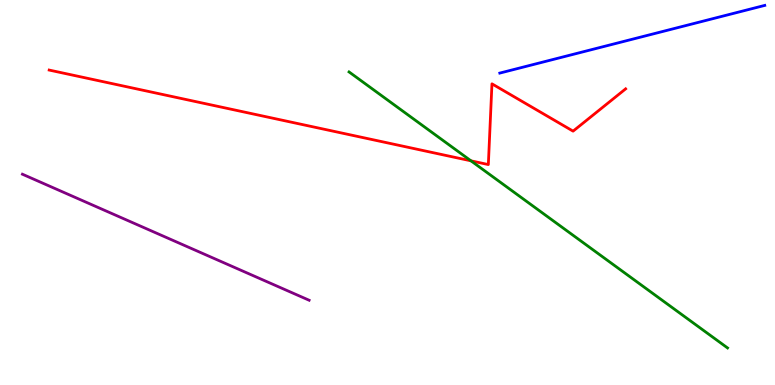[{'lines': ['blue', 'red'], 'intersections': []}, {'lines': ['green', 'red'], 'intersections': [{'x': 6.08, 'y': 5.82}]}, {'lines': ['purple', 'red'], 'intersections': []}, {'lines': ['blue', 'green'], 'intersections': []}, {'lines': ['blue', 'purple'], 'intersections': []}, {'lines': ['green', 'purple'], 'intersections': []}]